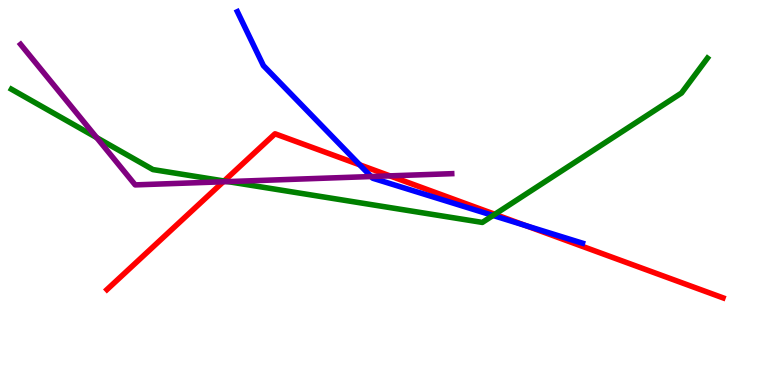[{'lines': ['blue', 'red'], 'intersections': [{'x': 4.64, 'y': 5.72}, {'x': 6.78, 'y': 4.14}]}, {'lines': ['green', 'red'], 'intersections': [{'x': 2.89, 'y': 5.3}, {'x': 6.39, 'y': 4.43}]}, {'lines': ['purple', 'red'], 'intersections': [{'x': 2.88, 'y': 5.28}, {'x': 5.03, 'y': 5.43}]}, {'lines': ['blue', 'green'], 'intersections': [{'x': 6.36, 'y': 4.4}]}, {'lines': ['blue', 'purple'], 'intersections': [{'x': 4.79, 'y': 5.41}]}, {'lines': ['green', 'purple'], 'intersections': [{'x': 1.25, 'y': 6.43}, {'x': 2.94, 'y': 5.28}]}]